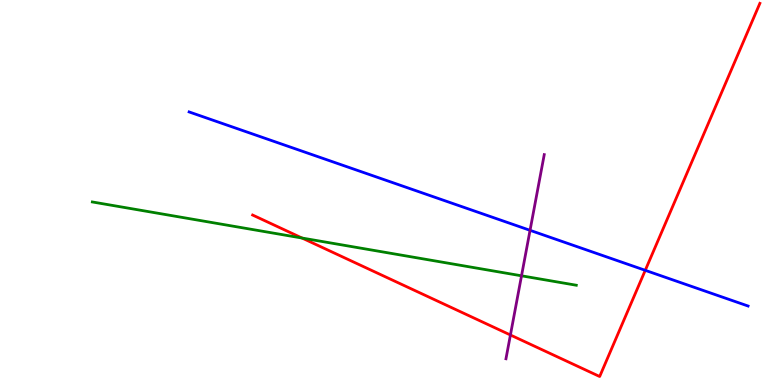[{'lines': ['blue', 'red'], 'intersections': [{'x': 8.33, 'y': 2.98}]}, {'lines': ['green', 'red'], 'intersections': [{'x': 3.9, 'y': 3.82}]}, {'lines': ['purple', 'red'], 'intersections': [{'x': 6.59, 'y': 1.3}]}, {'lines': ['blue', 'green'], 'intersections': []}, {'lines': ['blue', 'purple'], 'intersections': [{'x': 6.84, 'y': 4.02}]}, {'lines': ['green', 'purple'], 'intersections': [{'x': 6.73, 'y': 2.84}]}]